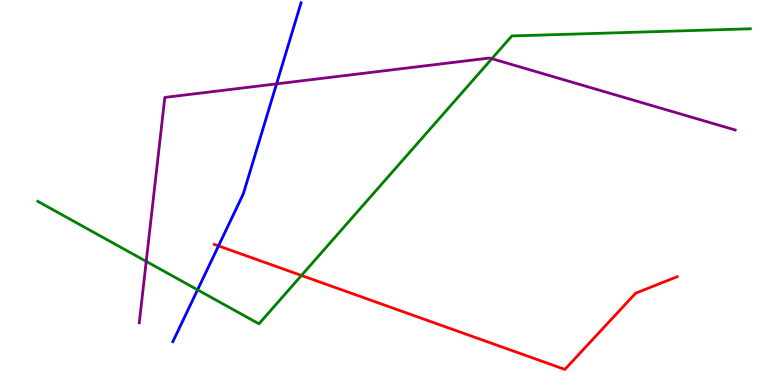[{'lines': ['blue', 'red'], 'intersections': [{'x': 2.82, 'y': 3.61}]}, {'lines': ['green', 'red'], 'intersections': [{'x': 3.89, 'y': 2.85}]}, {'lines': ['purple', 'red'], 'intersections': []}, {'lines': ['blue', 'green'], 'intersections': [{'x': 2.55, 'y': 2.47}]}, {'lines': ['blue', 'purple'], 'intersections': [{'x': 3.57, 'y': 7.82}]}, {'lines': ['green', 'purple'], 'intersections': [{'x': 1.89, 'y': 3.21}, {'x': 6.35, 'y': 8.48}]}]